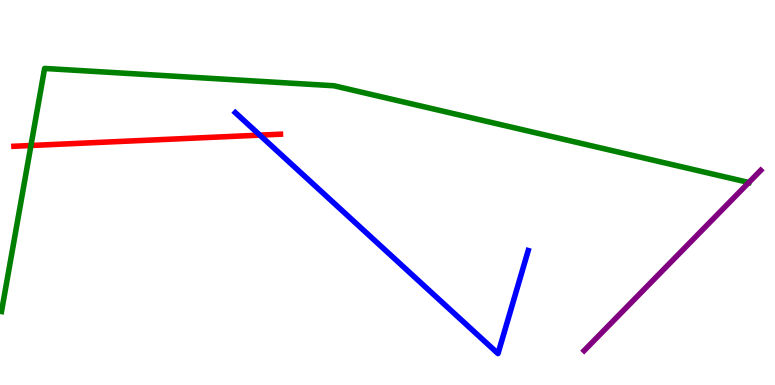[{'lines': ['blue', 'red'], 'intersections': [{'x': 3.35, 'y': 6.49}]}, {'lines': ['green', 'red'], 'intersections': [{'x': 0.399, 'y': 6.22}]}, {'lines': ['purple', 'red'], 'intersections': []}, {'lines': ['blue', 'green'], 'intersections': []}, {'lines': ['blue', 'purple'], 'intersections': []}, {'lines': ['green', 'purple'], 'intersections': [{'x': 9.66, 'y': 5.26}]}]